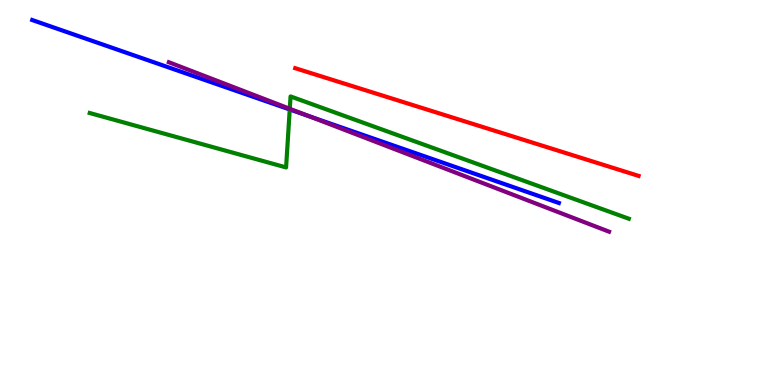[{'lines': ['blue', 'red'], 'intersections': []}, {'lines': ['green', 'red'], 'intersections': []}, {'lines': ['purple', 'red'], 'intersections': []}, {'lines': ['blue', 'green'], 'intersections': [{'x': 3.74, 'y': 7.16}]}, {'lines': ['blue', 'purple'], 'intersections': [{'x': 3.99, 'y': 6.98}]}, {'lines': ['green', 'purple'], 'intersections': [{'x': 3.74, 'y': 7.17}]}]